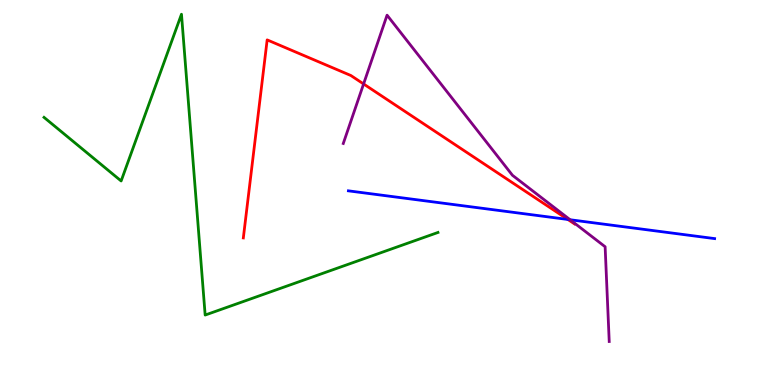[{'lines': ['blue', 'red'], 'intersections': [{'x': 7.33, 'y': 4.3}]}, {'lines': ['green', 'red'], 'intersections': []}, {'lines': ['purple', 'red'], 'intersections': [{'x': 4.69, 'y': 7.82}]}, {'lines': ['blue', 'green'], 'intersections': []}, {'lines': ['blue', 'purple'], 'intersections': [{'x': 7.36, 'y': 4.29}]}, {'lines': ['green', 'purple'], 'intersections': []}]